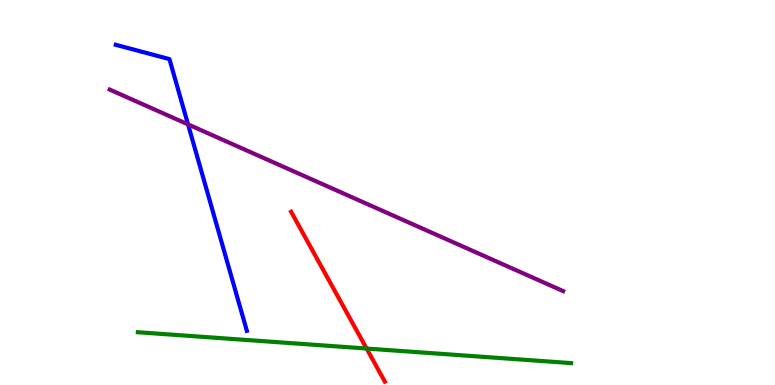[{'lines': ['blue', 'red'], 'intersections': []}, {'lines': ['green', 'red'], 'intersections': [{'x': 4.73, 'y': 0.947}]}, {'lines': ['purple', 'red'], 'intersections': []}, {'lines': ['blue', 'green'], 'intersections': []}, {'lines': ['blue', 'purple'], 'intersections': [{'x': 2.43, 'y': 6.77}]}, {'lines': ['green', 'purple'], 'intersections': []}]